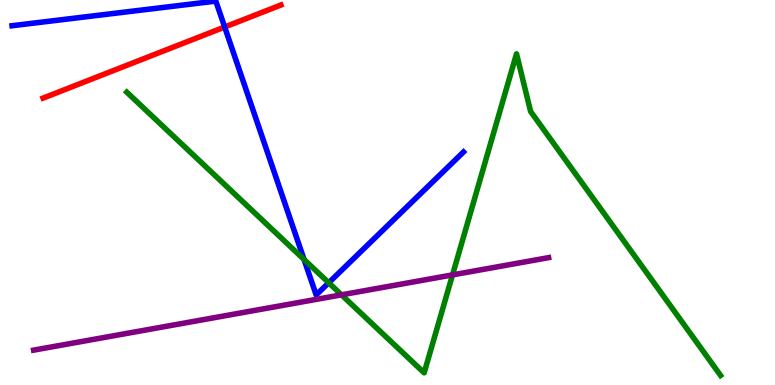[{'lines': ['blue', 'red'], 'intersections': [{'x': 2.9, 'y': 9.3}]}, {'lines': ['green', 'red'], 'intersections': []}, {'lines': ['purple', 'red'], 'intersections': []}, {'lines': ['blue', 'green'], 'intersections': [{'x': 3.92, 'y': 3.26}, {'x': 4.24, 'y': 2.66}]}, {'lines': ['blue', 'purple'], 'intersections': []}, {'lines': ['green', 'purple'], 'intersections': [{'x': 4.41, 'y': 2.34}, {'x': 5.84, 'y': 2.86}]}]